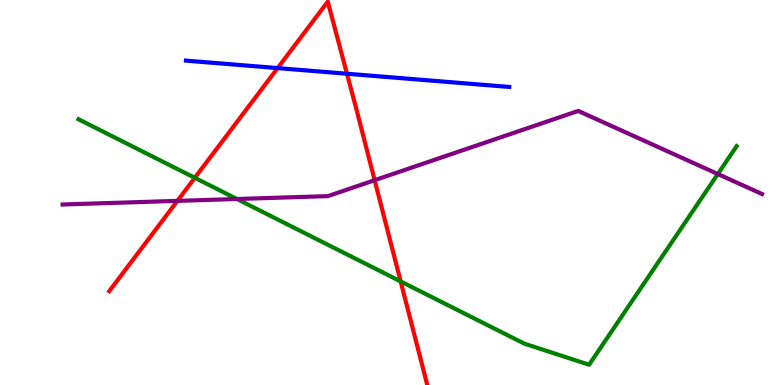[{'lines': ['blue', 'red'], 'intersections': [{'x': 3.58, 'y': 8.23}, {'x': 4.48, 'y': 8.08}]}, {'lines': ['green', 'red'], 'intersections': [{'x': 2.51, 'y': 5.38}, {'x': 5.17, 'y': 2.69}]}, {'lines': ['purple', 'red'], 'intersections': [{'x': 2.29, 'y': 4.78}, {'x': 4.83, 'y': 5.32}]}, {'lines': ['blue', 'green'], 'intersections': []}, {'lines': ['blue', 'purple'], 'intersections': []}, {'lines': ['green', 'purple'], 'intersections': [{'x': 3.06, 'y': 4.83}, {'x': 9.26, 'y': 5.48}]}]